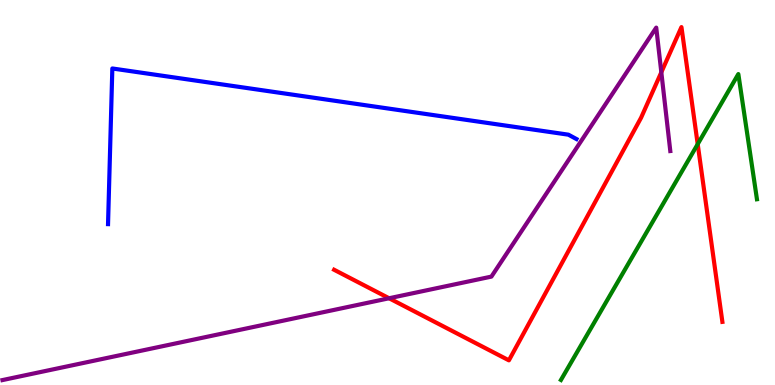[{'lines': ['blue', 'red'], 'intersections': []}, {'lines': ['green', 'red'], 'intersections': [{'x': 9.0, 'y': 6.26}]}, {'lines': ['purple', 'red'], 'intersections': [{'x': 5.02, 'y': 2.25}, {'x': 8.53, 'y': 8.12}]}, {'lines': ['blue', 'green'], 'intersections': []}, {'lines': ['blue', 'purple'], 'intersections': []}, {'lines': ['green', 'purple'], 'intersections': []}]